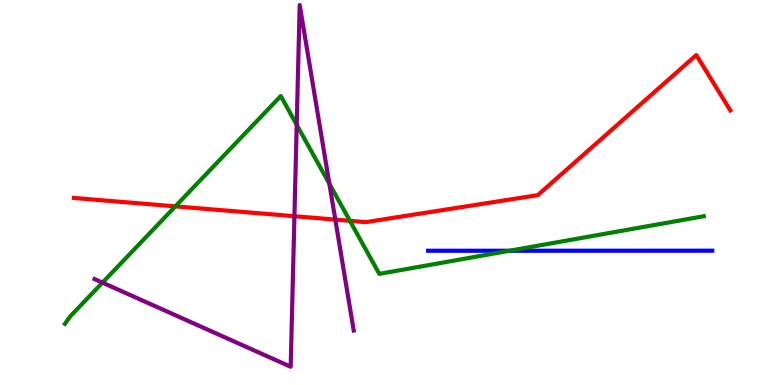[{'lines': ['blue', 'red'], 'intersections': []}, {'lines': ['green', 'red'], 'intersections': [{'x': 2.26, 'y': 4.64}, {'x': 4.51, 'y': 4.26}]}, {'lines': ['purple', 'red'], 'intersections': [{'x': 3.8, 'y': 4.38}, {'x': 4.33, 'y': 4.3}]}, {'lines': ['blue', 'green'], 'intersections': [{'x': 6.57, 'y': 3.49}]}, {'lines': ['blue', 'purple'], 'intersections': []}, {'lines': ['green', 'purple'], 'intersections': [{'x': 1.32, 'y': 2.66}, {'x': 3.83, 'y': 6.76}, {'x': 4.25, 'y': 5.23}]}]